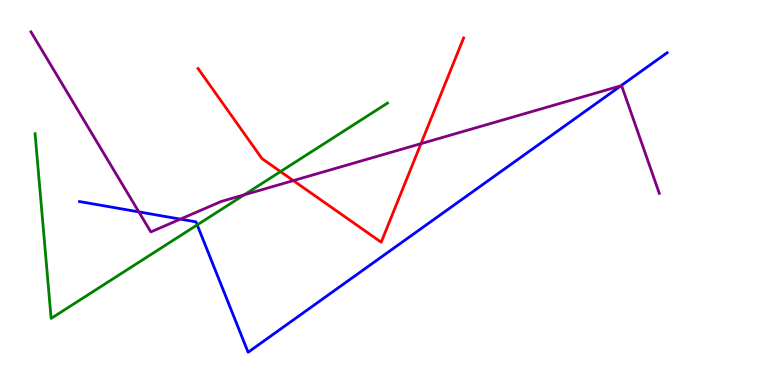[{'lines': ['blue', 'red'], 'intersections': []}, {'lines': ['green', 'red'], 'intersections': [{'x': 3.62, 'y': 5.54}]}, {'lines': ['purple', 'red'], 'intersections': [{'x': 3.79, 'y': 5.31}, {'x': 5.43, 'y': 6.27}]}, {'lines': ['blue', 'green'], 'intersections': [{'x': 2.54, 'y': 4.16}]}, {'lines': ['blue', 'purple'], 'intersections': [{'x': 1.79, 'y': 4.5}, {'x': 2.33, 'y': 4.31}, {'x': 8.01, 'y': 7.77}]}, {'lines': ['green', 'purple'], 'intersections': [{'x': 3.15, 'y': 4.94}]}]